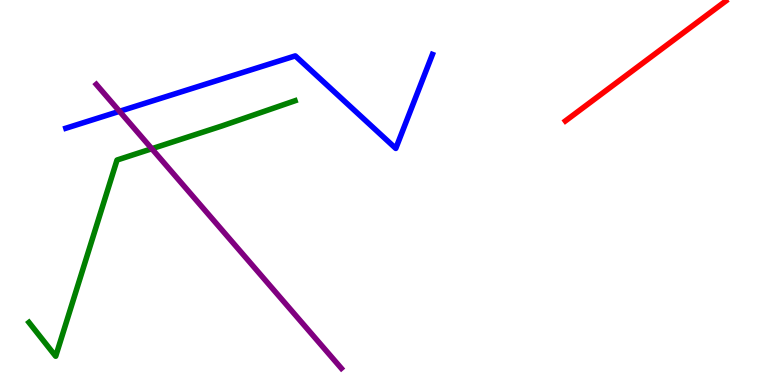[{'lines': ['blue', 'red'], 'intersections': []}, {'lines': ['green', 'red'], 'intersections': []}, {'lines': ['purple', 'red'], 'intersections': []}, {'lines': ['blue', 'green'], 'intersections': []}, {'lines': ['blue', 'purple'], 'intersections': [{'x': 1.54, 'y': 7.11}]}, {'lines': ['green', 'purple'], 'intersections': [{'x': 1.96, 'y': 6.14}]}]